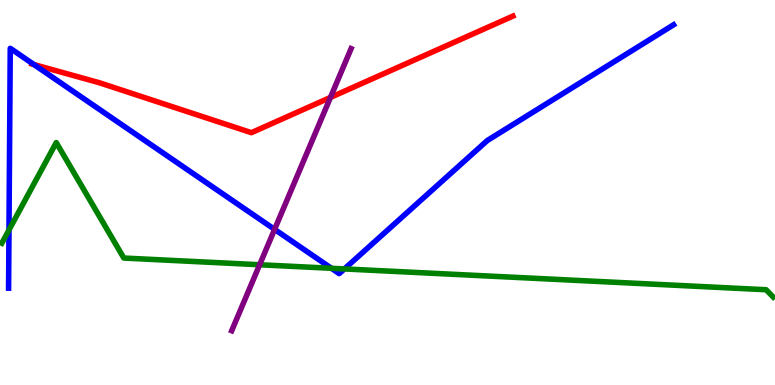[{'lines': ['blue', 'red'], 'intersections': [{'x': 0.438, 'y': 8.32}]}, {'lines': ['green', 'red'], 'intersections': []}, {'lines': ['purple', 'red'], 'intersections': [{'x': 4.26, 'y': 7.47}]}, {'lines': ['blue', 'green'], 'intersections': [{'x': 0.116, 'y': 4.03}, {'x': 4.28, 'y': 3.03}, {'x': 4.44, 'y': 3.01}]}, {'lines': ['blue', 'purple'], 'intersections': [{'x': 3.54, 'y': 4.04}]}, {'lines': ['green', 'purple'], 'intersections': [{'x': 3.35, 'y': 3.12}]}]